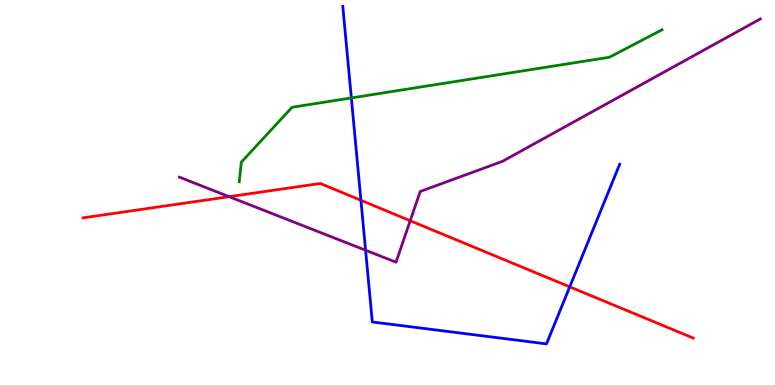[{'lines': ['blue', 'red'], 'intersections': [{'x': 4.66, 'y': 4.8}, {'x': 7.35, 'y': 2.55}]}, {'lines': ['green', 'red'], 'intersections': []}, {'lines': ['purple', 'red'], 'intersections': [{'x': 2.96, 'y': 4.89}, {'x': 5.29, 'y': 4.27}]}, {'lines': ['blue', 'green'], 'intersections': [{'x': 4.53, 'y': 7.46}]}, {'lines': ['blue', 'purple'], 'intersections': [{'x': 4.72, 'y': 3.5}]}, {'lines': ['green', 'purple'], 'intersections': []}]